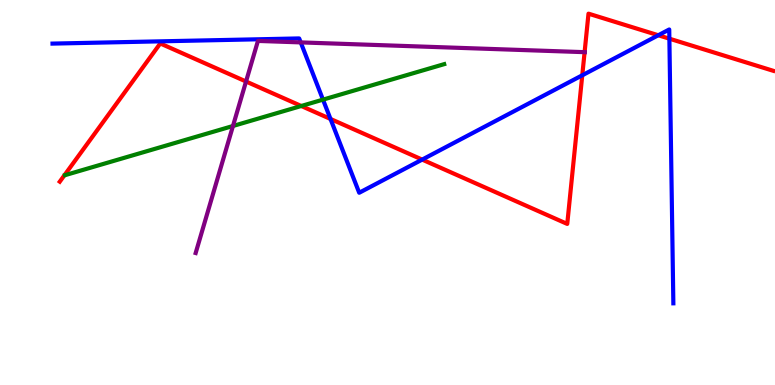[{'lines': ['blue', 'red'], 'intersections': [{'x': 4.26, 'y': 6.91}, {'x': 5.45, 'y': 5.85}, {'x': 7.51, 'y': 8.04}, {'x': 8.49, 'y': 9.08}, {'x': 8.64, 'y': 9.0}]}, {'lines': ['green', 'red'], 'intersections': [{'x': 3.89, 'y': 7.25}]}, {'lines': ['purple', 'red'], 'intersections': [{'x': 3.17, 'y': 7.88}, {'x': 7.54, 'y': 8.64}]}, {'lines': ['blue', 'green'], 'intersections': [{'x': 4.17, 'y': 7.41}]}, {'lines': ['blue', 'purple'], 'intersections': [{'x': 3.88, 'y': 8.9}]}, {'lines': ['green', 'purple'], 'intersections': [{'x': 3.01, 'y': 6.73}]}]